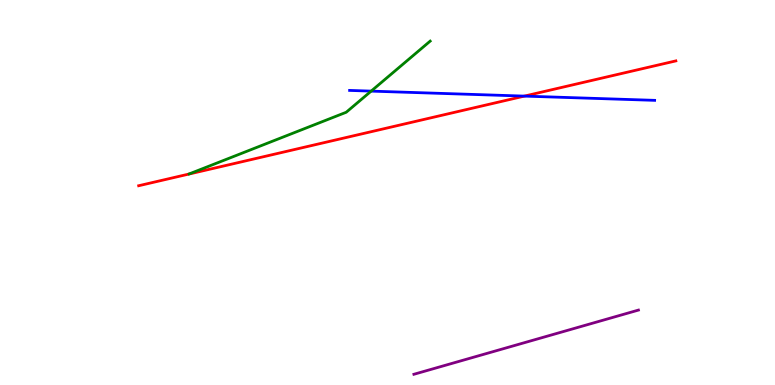[{'lines': ['blue', 'red'], 'intersections': [{'x': 6.77, 'y': 7.5}]}, {'lines': ['green', 'red'], 'intersections': []}, {'lines': ['purple', 'red'], 'intersections': []}, {'lines': ['blue', 'green'], 'intersections': [{'x': 4.79, 'y': 7.63}]}, {'lines': ['blue', 'purple'], 'intersections': []}, {'lines': ['green', 'purple'], 'intersections': []}]